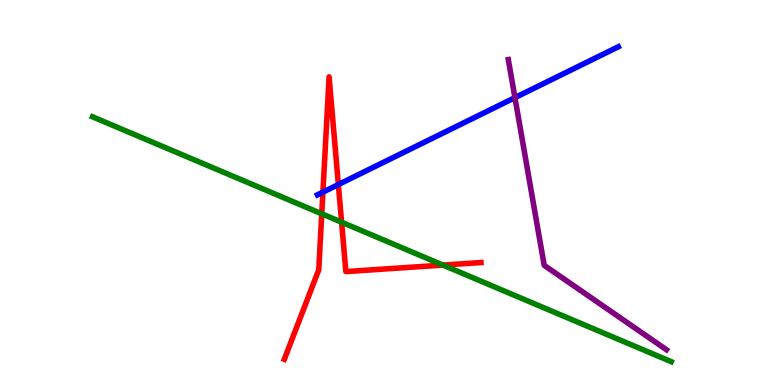[{'lines': ['blue', 'red'], 'intersections': [{'x': 4.17, 'y': 5.01}, {'x': 4.37, 'y': 5.21}]}, {'lines': ['green', 'red'], 'intersections': [{'x': 4.15, 'y': 4.45}, {'x': 4.41, 'y': 4.23}, {'x': 5.72, 'y': 3.11}]}, {'lines': ['purple', 'red'], 'intersections': []}, {'lines': ['blue', 'green'], 'intersections': []}, {'lines': ['blue', 'purple'], 'intersections': [{'x': 6.64, 'y': 7.46}]}, {'lines': ['green', 'purple'], 'intersections': []}]